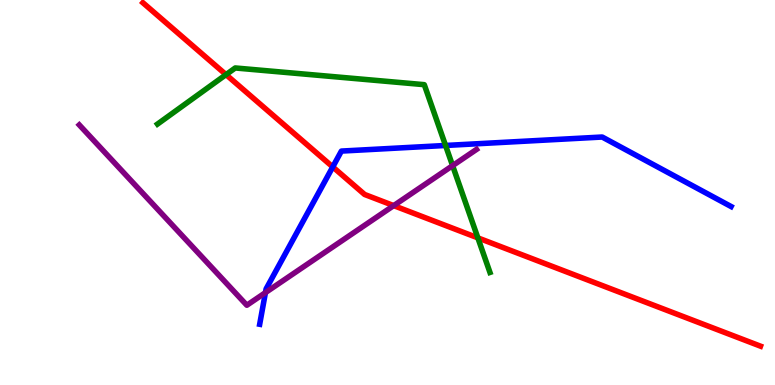[{'lines': ['blue', 'red'], 'intersections': [{'x': 4.29, 'y': 5.66}]}, {'lines': ['green', 'red'], 'intersections': [{'x': 2.92, 'y': 8.06}, {'x': 6.17, 'y': 3.82}]}, {'lines': ['purple', 'red'], 'intersections': [{'x': 5.08, 'y': 4.66}]}, {'lines': ['blue', 'green'], 'intersections': [{'x': 5.75, 'y': 6.22}]}, {'lines': ['blue', 'purple'], 'intersections': [{'x': 3.42, 'y': 2.4}]}, {'lines': ['green', 'purple'], 'intersections': [{'x': 5.84, 'y': 5.7}]}]